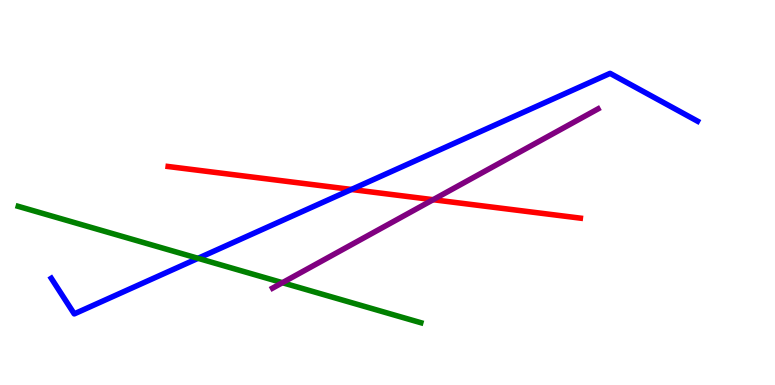[{'lines': ['blue', 'red'], 'intersections': [{'x': 4.53, 'y': 5.08}]}, {'lines': ['green', 'red'], 'intersections': []}, {'lines': ['purple', 'red'], 'intersections': [{'x': 5.59, 'y': 4.81}]}, {'lines': ['blue', 'green'], 'intersections': [{'x': 2.56, 'y': 3.29}]}, {'lines': ['blue', 'purple'], 'intersections': []}, {'lines': ['green', 'purple'], 'intersections': [{'x': 3.64, 'y': 2.66}]}]